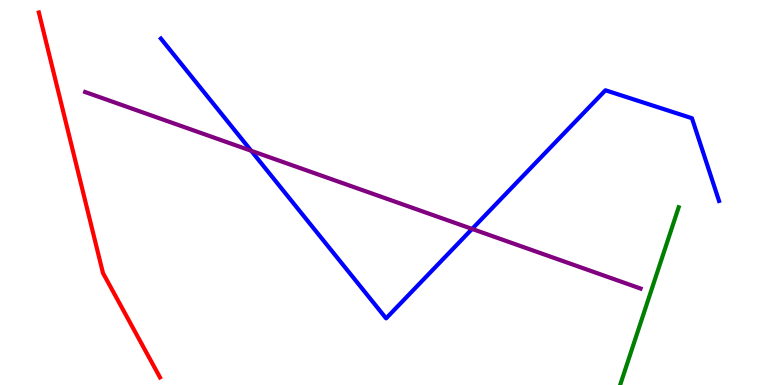[{'lines': ['blue', 'red'], 'intersections': []}, {'lines': ['green', 'red'], 'intersections': []}, {'lines': ['purple', 'red'], 'intersections': []}, {'lines': ['blue', 'green'], 'intersections': []}, {'lines': ['blue', 'purple'], 'intersections': [{'x': 3.24, 'y': 6.08}, {'x': 6.09, 'y': 4.05}]}, {'lines': ['green', 'purple'], 'intersections': []}]